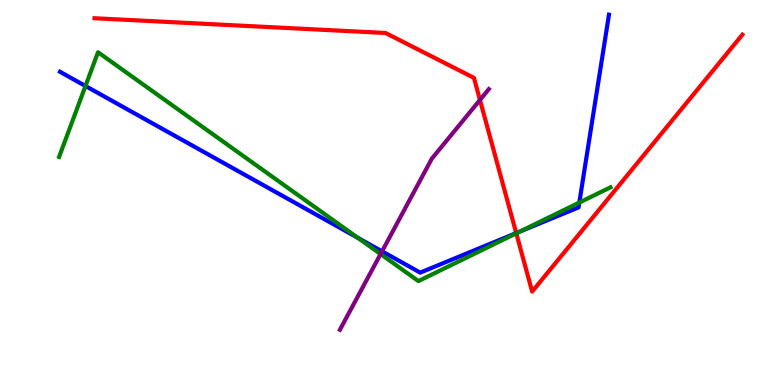[{'lines': ['blue', 'red'], 'intersections': [{'x': 6.66, 'y': 3.95}]}, {'lines': ['green', 'red'], 'intersections': [{'x': 6.66, 'y': 3.94}]}, {'lines': ['purple', 'red'], 'intersections': [{'x': 6.19, 'y': 7.4}]}, {'lines': ['blue', 'green'], 'intersections': [{'x': 1.1, 'y': 7.77}, {'x': 4.62, 'y': 3.82}, {'x': 6.71, 'y': 3.99}, {'x': 7.48, 'y': 4.74}]}, {'lines': ['blue', 'purple'], 'intersections': [{'x': 4.93, 'y': 3.47}]}, {'lines': ['green', 'purple'], 'intersections': [{'x': 4.91, 'y': 3.4}]}]